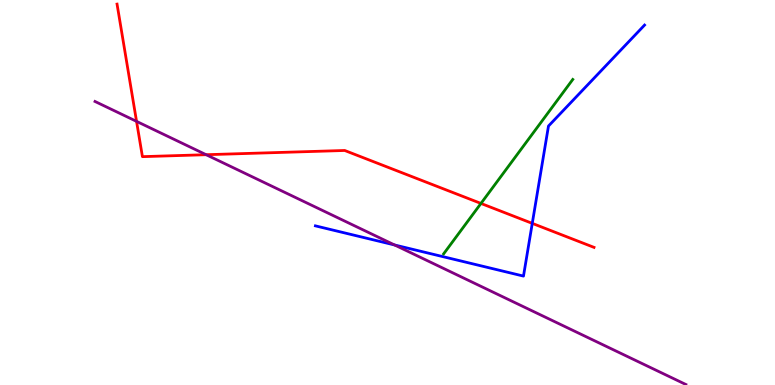[{'lines': ['blue', 'red'], 'intersections': [{'x': 6.87, 'y': 4.2}]}, {'lines': ['green', 'red'], 'intersections': [{'x': 6.21, 'y': 4.72}]}, {'lines': ['purple', 'red'], 'intersections': [{'x': 1.76, 'y': 6.85}, {'x': 2.66, 'y': 5.98}]}, {'lines': ['blue', 'green'], 'intersections': []}, {'lines': ['blue', 'purple'], 'intersections': [{'x': 5.09, 'y': 3.64}]}, {'lines': ['green', 'purple'], 'intersections': []}]